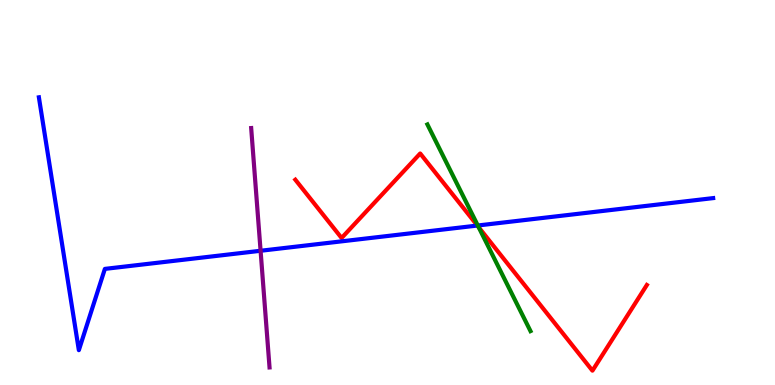[{'lines': ['blue', 'red'], 'intersections': [{'x': 6.16, 'y': 4.14}]}, {'lines': ['green', 'red'], 'intersections': [{'x': 6.18, 'y': 4.1}]}, {'lines': ['purple', 'red'], 'intersections': []}, {'lines': ['blue', 'green'], 'intersections': [{'x': 6.17, 'y': 4.14}]}, {'lines': ['blue', 'purple'], 'intersections': [{'x': 3.36, 'y': 3.49}]}, {'lines': ['green', 'purple'], 'intersections': []}]